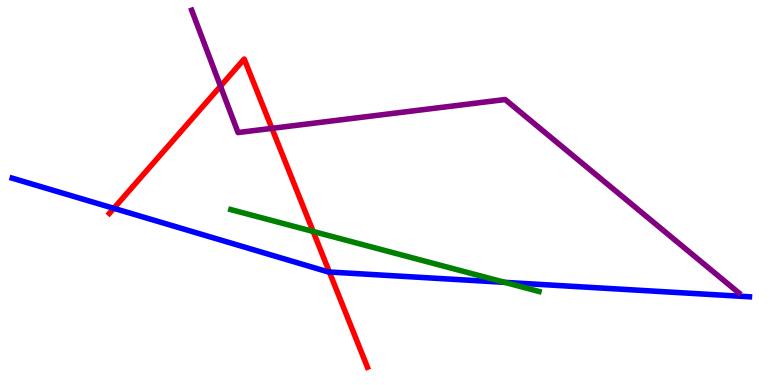[{'lines': ['blue', 'red'], 'intersections': [{'x': 1.47, 'y': 4.59}, {'x': 4.25, 'y': 2.93}]}, {'lines': ['green', 'red'], 'intersections': [{'x': 4.04, 'y': 3.99}]}, {'lines': ['purple', 'red'], 'intersections': [{'x': 2.84, 'y': 7.76}, {'x': 3.51, 'y': 6.67}]}, {'lines': ['blue', 'green'], 'intersections': [{'x': 6.51, 'y': 2.67}]}, {'lines': ['blue', 'purple'], 'intersections': []}, {'lines': ['green', 'purple'], 'intersections': []}]